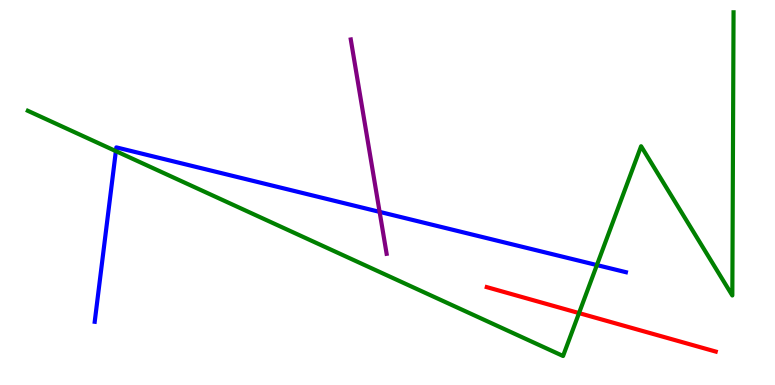[{'lines': ['blue', 'red'], 'intersections': []}, {'lines': ['green', 'red'], 'intersections': [{'x': 7.47, 'y': 1.87}]}, {'lines': ['purple', 'red'], 'intersections': []}, {'lines': ['blue', 'green'], 'intersections': [{'x': 1.5, 'y': 6.07}, {'x': 7.7, 'y': 3.11}]}, {'lines': ['blue', 'purple'], 'intersections': [{'x': 4.9, 'y': 4.5}]}, {'lines': ['green', 'purple'], 'intersections': []}]